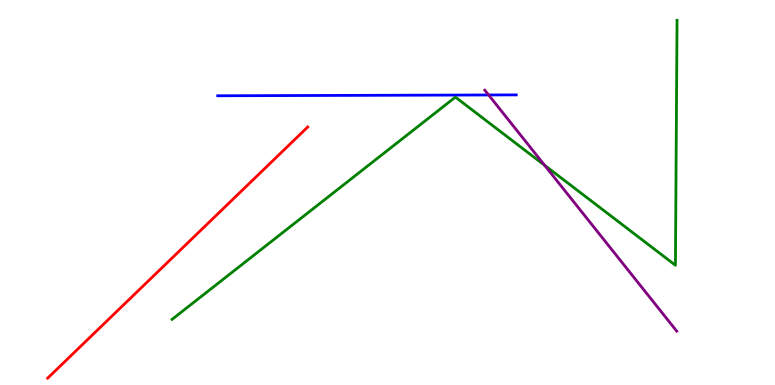[{'lines': ['blue', 'red'], 'intersections': []}, {'lines': ['green', 'red'], 'intersections': []}, {'lines': ['purple', 'red'], 'intersections': []}, {'lines': ['blue', 'green'], 'intersections': []}, {'lines': ['blue', 'purple'], 'intersections': [{'x': 6.3, 'y': 7.53}]}, {'lines': ['green', 'purple'], 'intersections': [{'x': 7.03, 'y': 5.71}]}]